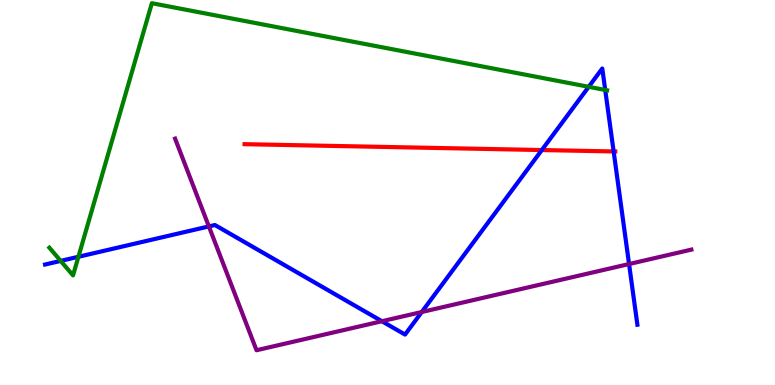[{'lines': ['blue', 'red'], 'intersections': [{'x': 6.99, 'y': 6.1}, {'x': 7.92, 'y': 6.07}]}, {'lines': ['green', 'red'], 'intersections': []}, {'lines': ['purple', 'red'], 'intersections': []}, {'lines': ['blue', 'green'], 'intersections': [{'x': 0.783, 'y': 3.22}, {'x': 1.01, 'y': 3.33}, {'x': 7.6, 'y': 7.75}, {'x': 7.81, 'y': 7.66}]}, {'lines': ['blue', 'purple'], 'intersections': [{'x': 2.7, 'y': 4.12}, {'x': 4.93, 'y': 1.66}, {'x': 5.44, 'y': 1.9}, {'x': 8.12, 'y': 3.14}]}, {'lines': ['green', 'purple'], 'intersections': []}]